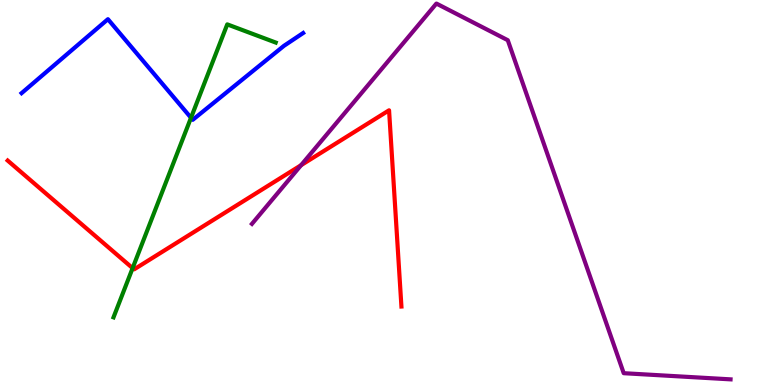[{'lines': ['blue', 'red'], 'intersections': []}, {'lines': ['green', 'red'], 'intersections': [{'x': 1.71, 'y': 3.04}]}, {'lines': ['purple', 'red'], 'intersections': [{'x': 3.88, 'y': 5.71}]}, {'lines': ['blue', 'green'], 'intersections': [{'x': 2.46, 'y': 6.94}]}, {'lines': ['blue', 'purple'], 'intersections': []}, {'lines': ['green', 'purple'], 'intersections': []}]